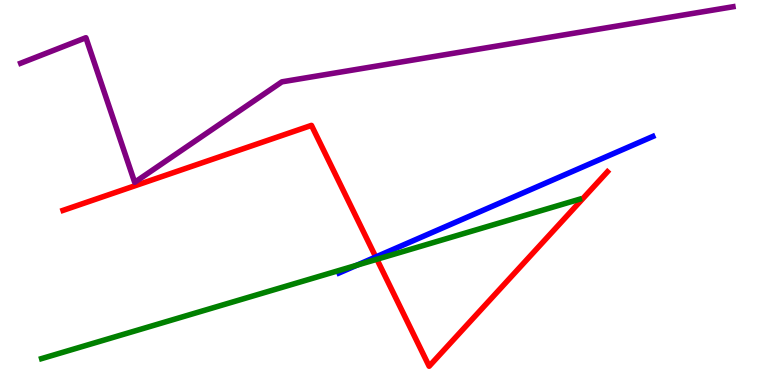[{'lines': ['blue', 'red'], 'intersections': [{'x': 4.85, 'y': 3.33}]}, {'lines': ['green', 'red'], 'intersections': [{'x': 4.86, 'y': 3.27}]}, {'lines': ['purple', 'red'], 'intersections': []}, {'lines': ['blue', 'green'], 'intersections': [{'x': 4.61, 'y': 3.11}]}, {'lines': ['blue', 'purple'], 'intersections': []}, {'lines': ['green', 'purple'], 'intersections': []}]